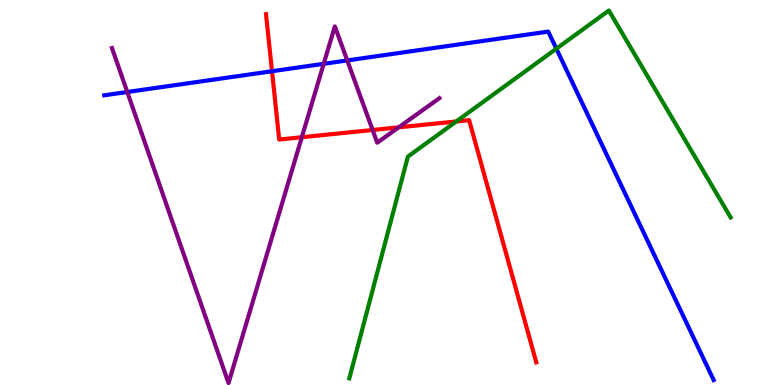[{'lines': ['blue', 'red'], 'intersections': [{'x': 3.51, 'y': 8.15}]}, {'lines': ['green', 'red'], 'intersections': [{'x': 5.89, 'y': 6.85}]}, {'lines': ['purple', 'red'], 'intersections': [{'x': 3.89, 'y': 6.44}, {'x': 4.81, 'y': 6.62}, {'x': 5.14, 'y': 6.69}]}, {'lines': ['blue', 'green'], 'intersections': [{'x': 7.18, 'y': 8.73}]}, {'lines': ['blue', 'purple'], 'intersections': [{'x': 1.64, 'y': 7.61}, {'x': 4.18, 'y': 8.34}, {'x': 4.48, 'y': 8.43}]}, {'lines': ['green', 'purple'], 'intersections': []}]